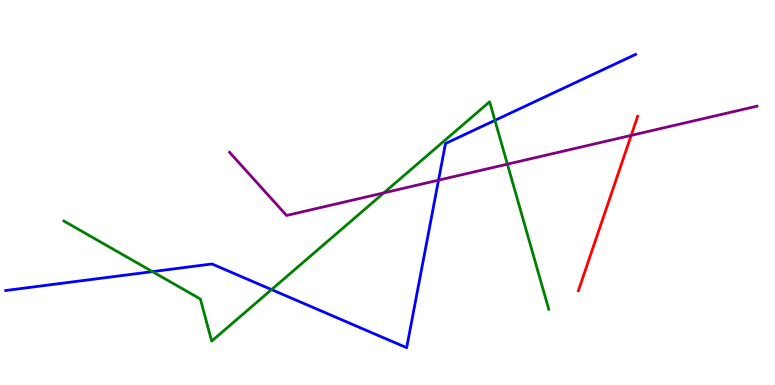[{'lines': ['blue', 'red'], 'intersections': []}, {'lines': ['green', 'red'], 'intersections': []}, {'lines': ['purple', 'red'], 'intersections': [{'x': 8.14, 'y': 6.48}]}, {'lines': ['blue', 'green'], 'intersections': [{'x': 1.97, 'y': 2.94}, {'x': 3.5, 'y': 2.48}, {'x': 6.39, 'y': 6.87}]}, {'lines': ['blue', 'purple'], 'intersections': [{'x': 5.66, 'y': 5.32}]}, {'lines': ['green', 'purple'], 'intersections': [{'x': 4.95, 'y': 4.99}, {'x': 6.55, 'y': 5.74}]}]